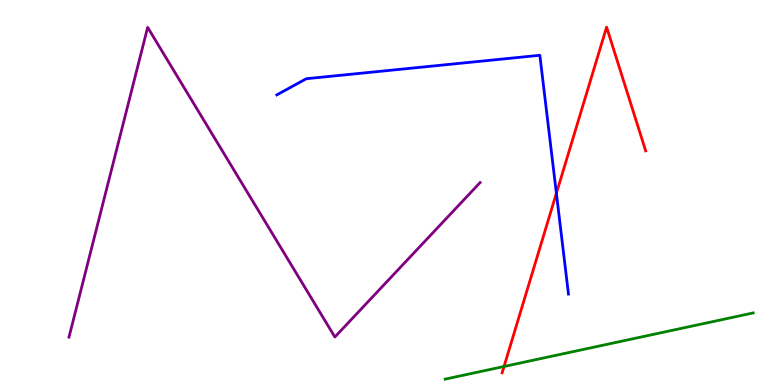[{'lines': ['blue', 'red'], 'intersections': [{'x': 7.18, 'y': 4.98}]}, {'lines': ['green', 'red'], 'intersections': [{'x': 6.5, 'y': 0.481}]}, {'lines': ['purple', 'red'], 'intersections': []}, {'lines': ['blue', 'green'], 'intersections': []}, {'lines': ['blue', 'purple'], 'intersections': []}, {'lines': ['green', 'purple'], 'intersections': []}]